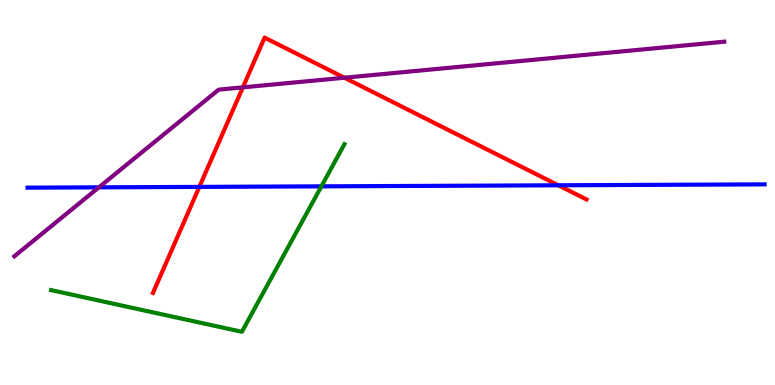[{'lines': ['blue', 'red'], 'intersections': [{'x': 2.57, 'y': 5.15}, {'x': 7.2, 'y': 5.19}]}, {'lines': ['green', 'red'], 'intersections': []}, {'lines': ['purple', 'red'], 'intersections': [{'x': 3.13, 'y': 7.73}, {'x': 4.44, 'y': 7.98}]}, {'lines': ['blue', 'green'], 'intersections': [{'x': 4.15, 'y': 5.16}]}, {'lines': ['blue', 'purple'], 'intersections': [{'x': 1.28, 'y': 5.13}]}, {'lines': ['green', 'purple'], 'intersections': []}]